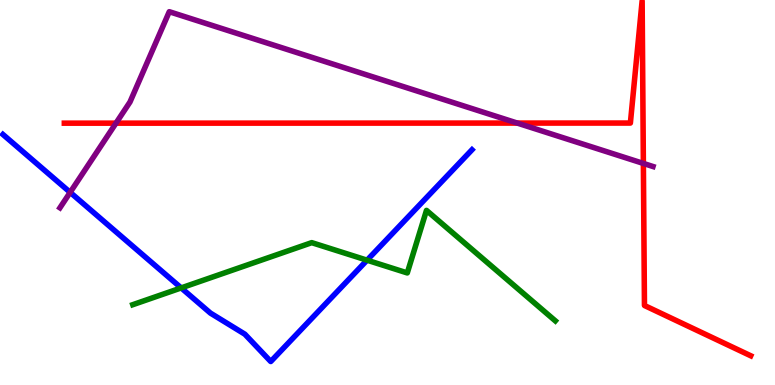[{'lines': ['blue', 'red'], 'intersections': []}, {'lines': ['green', 'red'], 'intersections': []}, {'lines': ['purple', 'red'], 'intersections': [{'x': 1.5, 'y': 6.8}, {'x': 6.67, 'y': 6.8}, {'x': 8.3, 'y': 5.76}]}, {'lines': ['blue', 'green'], 'intersections': [{'x': 2.34, 'y': 2.52}, {'x': 4.74, 'y': 3.24}]}, {'lines': ['blue', 'purple'], 'intersections': [{'x': 0.905, 'y': 5.0}]}, {'lines': ['green', 'purple'], 'intersections': []}]